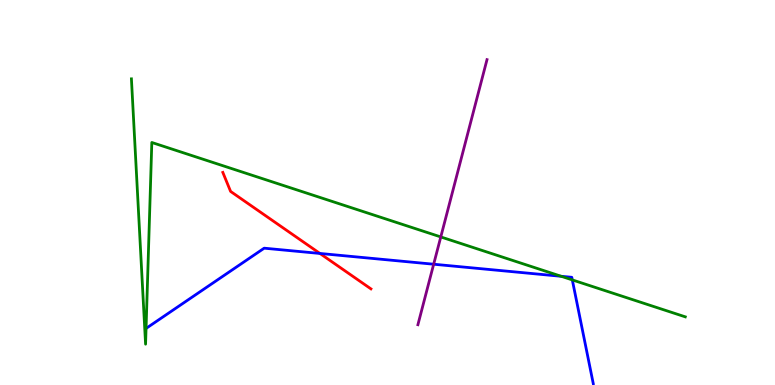[{'lines': ['blue', 'red'], 'intersections': [{'x': 4.13, 'y': 3.42}]}, {'lines': ['green', 'red'], 'intersections': []}, {'lines': ['purple', 'red'], 'intersections': []}, {'lines': ['blue', 'green'], 'intersections': [{'x': 1.88, 'y': 1.47}, {'x': 7.24, 'y': 2.82}, {'x': 7.38, 'y': 2.73}]}, {'lines': ['blue', 'purple'], 'intersections': [{'x': 5.6, 'y': 3.14}]}, {'lines': ['green', 'purple'], 'intersections': [{'x': 5.69, 'y': 3.85}]}]